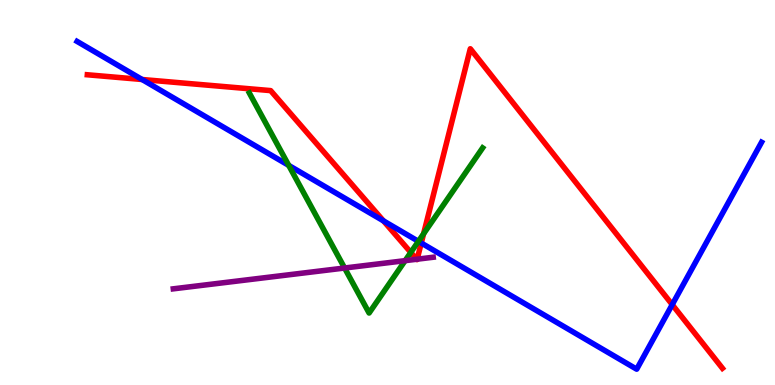[{'lines': ['blue', 'red'], 'intersections': [{'x': 1.83, 'y': 7.94}, {'x': 4.95, 'y': 4.26}, {'x': 5.44, 'y': 3.69}, {'x': 8.67, 'y': 2.09}]}, {'lines': ['green', 'red'], 'intersections': [{'x': 5.3, 'y': 3.44}, {'x': 5.47, 'y': 3.93}]}, {'lines': ['purple', 'red'], 'intersections': [{'x': 5.38, 'y': 3.27}, {'x': 5.38, 'y': 3.27}]}, {'lines': ['blue', 'green'], 'intersections': [{'x': 3.73, 'y': 5.7}, {'x': 5.4, 'y': 3.73}]}, {'lines': ['blue', 'purple'], 'intersections': []}, {'lines': ['green', 'purple'], 'intersections': [{'x': 4.45, 'y': 3.04}, {'x': 5.23, 'y': 3.23}]}]